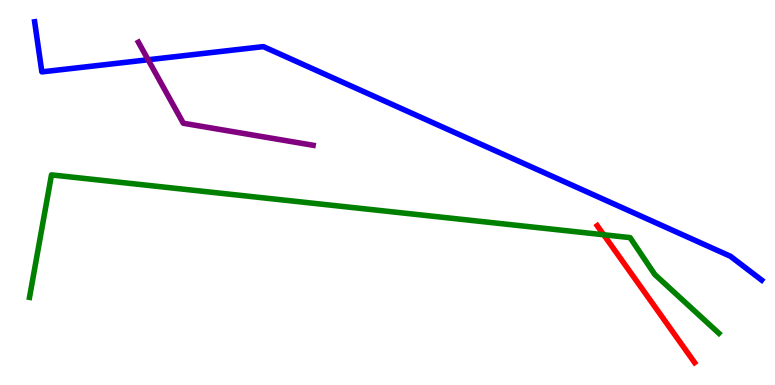[{'lines': ['blue', 'red'], 'intersections': []}, {'lines': ['green', 'red'], 'intersections': [{'x': 7.79, 'y': 3.9}]}, {'lines': ['purple', 'red'], 'intersections': []}, {'lines': ['blue', 'green'], 'intersections': []}, {'lines': ['blue', 'purple'], 'intersections': [{'x': 1.91, 'y': 8.45}]}, {'lines': ['green', 'purple'], 'intersections': []}]